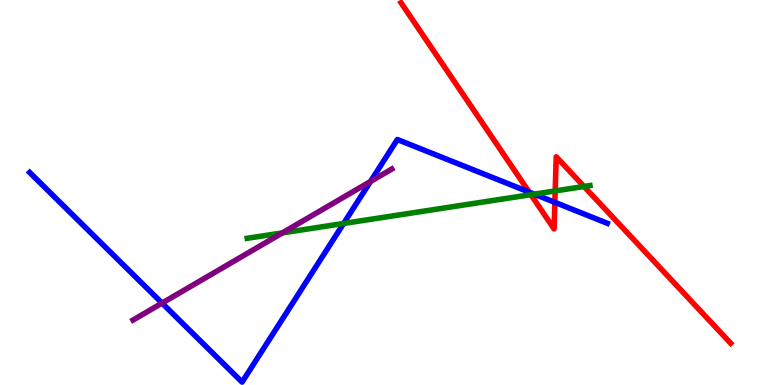[{'lines': ['blue', 'red'], 'intersections': [{'x': 6.83, 'y': 5.01}, {'x': 7.16, 'y': 4.74}]}, {'lines': ['green', 'red'], 'intersections': [{'x': 6.85, 'y': 4.94}, {'x': 7.16, 'y': 5.04}, {'x': 7.54, 'y': 5.16}]}, {'lines': ['purple', 'red'], 'intersections': []}, {'lines': ['blue', 'green'], 'intersections': [{'x': 4.43, 'y': 4.2}, {'x': 6.89, 'y': 4.96}]}, {'lines': ['blue', 'purple'], 'intersections': [{'x': 2.09, 'y': 2.13}, {'x': 4.78, 'y': 5.29}]}, {'lines': ['green', 'purple'], 'intersections': [{'x': 3.64, 'y': 3.95}]}]